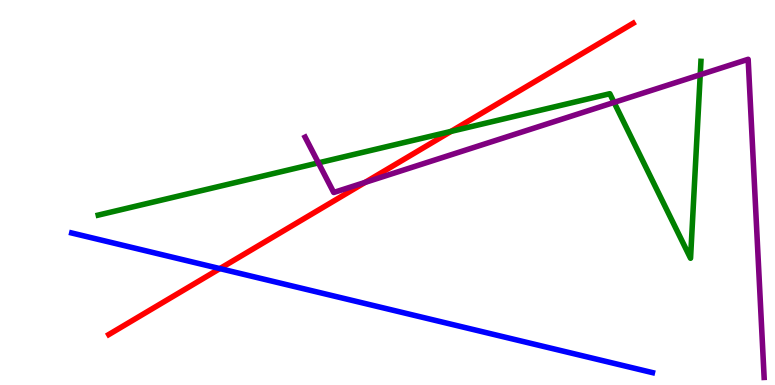[{'lines': ['blue', 'red'], 'intersections': [{'x': 2.84, 'y': 3.02}]}, {'lines': ['green', 'red'], 'intersections': [{'x': 5.82, 'y': 6.59}]}, {'lines': ['purple', 'red'], 'intersections': [{'x': 4.71, 'y': 5.26}]}, {'lines': ['blue', 'green'], 'intersections': []}, {'lines': ['blue', 'purple'], 'intersections': []}, {'lines': ['green', 'purple'], 'intersections': [{'x': 4.11, 'y': 5.77}, {'x': 7.92, 'y': 7.34}, {'x': 9.04, 'y': 8.06}]}]